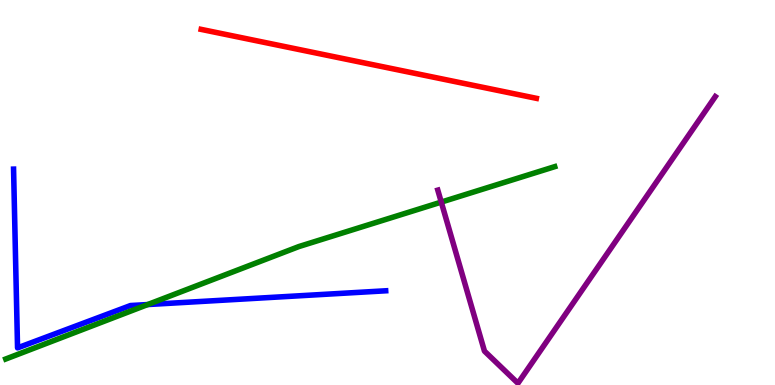[{'lines': ['blue', 'red'], 'intersections': []}, {'lines': ['green', 'red'], 'intersections': []}, {'lines': ['purple', 'red'], 'intersections': []}, {'lines': ['blue', 'green'], 'intersections': [{'x': 1.91, 'y': 2.09}]}, {'lines': ['blue', 'purple'], 'intersections': []}, {'lines': ['green', 'purple'], 'intersections': [{'x': 5.69, 'y': 4.75}]}]